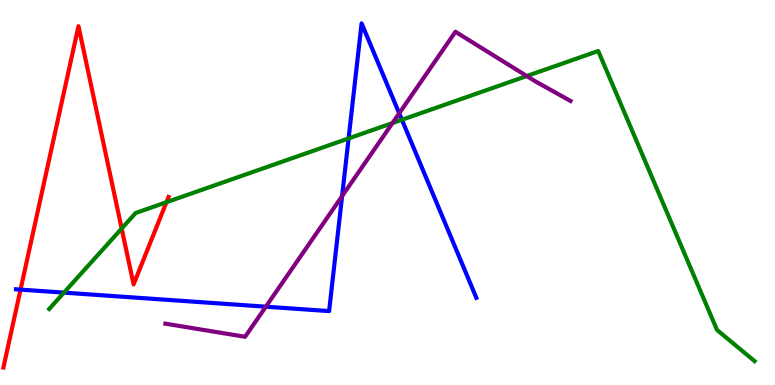[{'lines': ['blue', 'red'], 'intersections': [{'x': 0.265, 'y': 2.48}]}, {'lines': ['green', 'red'], 'intersections': [{'x': 1.57, 'y': 4.06}, {'x': 2.15, 'y': 4.75}]}, {'lines': ['purple', 'red'], 'intersections': []}, {'lines': ['blue', 'green'], 'intersections': [{'x': 0.825, 'y': 2.4}, {'x': 4.5, 'y': 6.4}, {'x': 5.19, 'y': 6.89}]}, {'lines': ['blue', 'purple'], 'intersections': [{'x': 3.43, 'y': 2.03}, {'x': 4.41, 'y': 4.91}, {'x': 5.15, 'y': 7.06}]}, {'lines': ['green', 'purple'], 'intersections': [{'x': 5.06, 'y': 6.8}, {'x': 6.8, 'y': 8.03}]}]